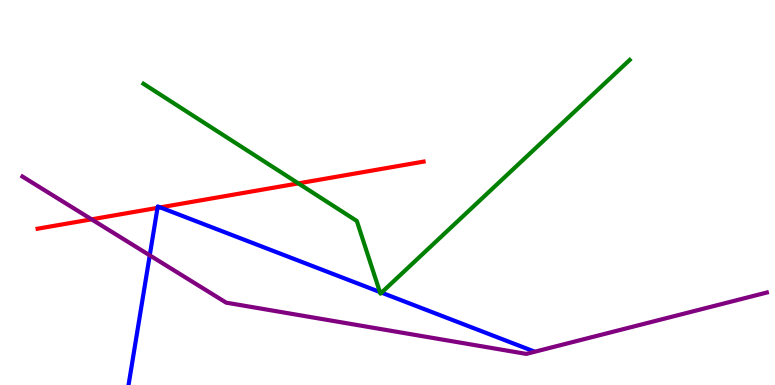[{'lines': ['blue', 'red'], 'intersections': [{'x': 2.03, 'y': 4.6}, {'x': 2.07, 'y': 4.61}]}, {'lines': ['green', 'red'], 'intersections': [{'x': 3.85, 'y': 5.24}]}, {'lines': ['purple', 'red'], 'intersections': [{'x': 1.18, 'y': 4.3}]}, {'lines': ['blue', 'green'], 'intersections': [{'x': 4.9, 'y': 2.42}, {'x': 4.92, 'y': 2.4}]}, {'lines': ['blue', 'purple'], 'intersections': [{'x': 1.93, 'y': 3.37}]}, {'lines': ['green', 'purple'], 'intersections': []}]